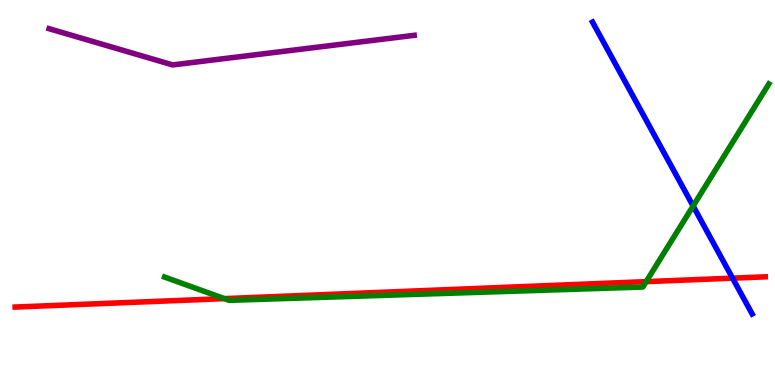[{'lines': ['blue', 'red'], 'intersections': [{'x': 9.45, 'y': 2.78}]}, {'lines': ['green', 'red'], 'intersections': [{'x': 2.9, 'y': 2.24}, {'x': 8.34, 'y': 2.68}]}, {'lines': ['purple', 'red'], 'intersections': []}, {'lines': ['blue', 'green'], 'intersections': [{'x': 8.94, 'y': 4.65}]}, {'lines': ['blue', 'purple'], 'intersections': []}, {'lines': ['green', 'purple'], 'intersections': []}]